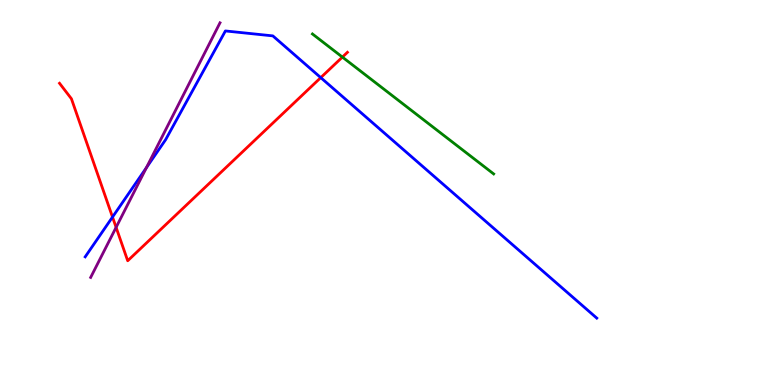[{'lines': ['blue', 'red'], 'intersections': [{'x': 1.45, 'y': 4.36}, {'x': 4.14, 'y': 7.98}]}, {'lines': ['green', 'red'], 'intersections': [{'x': 4.42, 'y': 8.52}]}, {'lines': ['purple', 'red'], 'intersections': [{'x': 1.5, 'y': 4.09}]}, {'lines': ['blue', 'green'], 'intersections': []}, {'lines': ['blue', 'purple'], 'intersections': [{'x': 1.89, 'y': 5.65}]}, {'lines': ['green', 'purple'], 'intersections': []}]